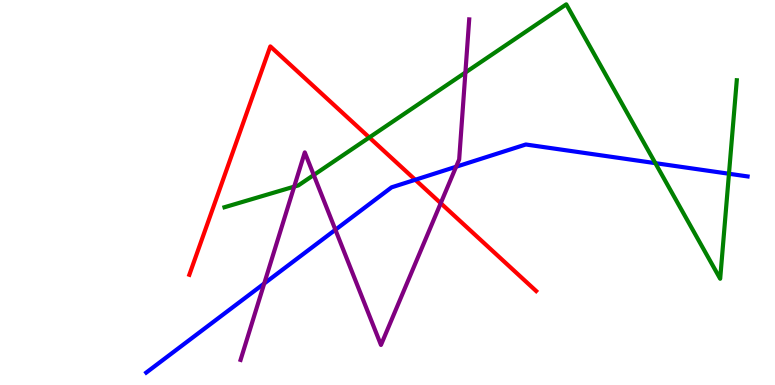[{'lines': ['blue', 'red'], 'intersections': [{'x': 5.36, 'y': 5.33}]}, {'lines': ['green', 'red'], 'intersections': [{'x': 4.77, 'y': 6.43}]}, {'lines': ['purple', 'red'], 'intersections': [{'x': 5.69, 'y': 4.72}]}, {'lines': ['blue', 'green'], 'intersections': [{'x': 8.46, 'y': 5.76}, {'x': 9.41, 'y': 5.49}]}, {'lines': ['blue', 'purple'], 'intersections': [{'x': 3.41, 'y': 2.64}, {'x': 4.33, 'y': 4.03}, {'x': 5.89, 'y': 5.67}]}, {'lines': ['green', 'purple'], 'intersections': [{'x': 3.8, 'y': 5.15}, {'x': 4.05, 'y': 5.45}, {'x': 6.01, 'y': 8.12}]}]